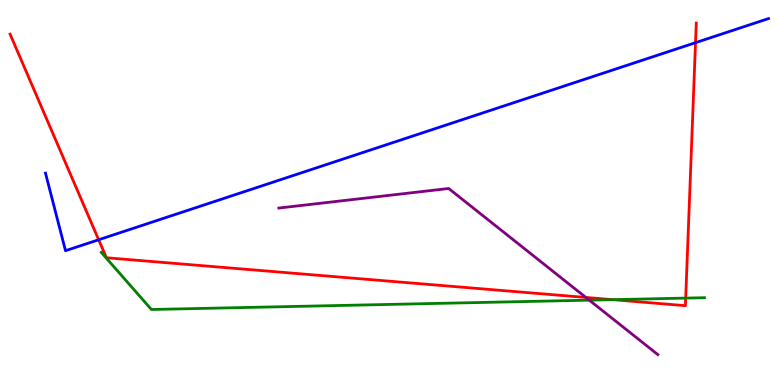[{'lines': ['blue', 'red'], 'intersections': [{'x': 1.27, 'y': 3.77}, {'x': 8.97, 'y': 8.89}]}, {'lines': ['green', 'red'], 'intersections': [{'x': 7.91, 'y': 2.22}, {'x': 8.85, 'y': 2.26}]}, {'lines': ['purple', 'red'], 'intersections': [{'x': 7.56, 'y': 2.27}]}, {'lines': ['blue', 'green'], 'intersections': []}, {'lines': ['blue', 'purple'], 'intersections': []}, {'lines': ['green', 'purple'], 'intersections': [{'x': 7.6, 'y': 2.2}]}]